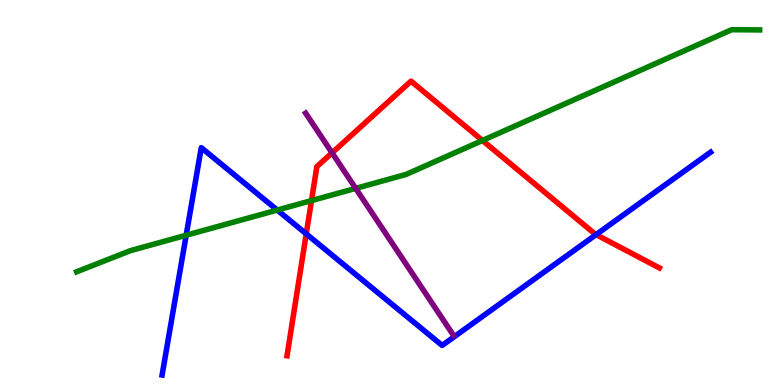[{'lines': ['blue', 'red'], 'intersections': [{'x': 3.95, 'y': 3.93}, {'x': 7.69, 'y': 3.91}]}, {'lines': ['green', 'red'], 'intersections': [{'x': 4.02, 'y': 4.79}, {'x': 6.23, 'y': 6.35}]}, {'lines': ['purple', 'red'], 'intersections': [{'x': 4.28, 'y': 6.03}]}, {'lines': ['blue', 'green'], 'intersections': [{'x': 2.4, 'y': 3.89}, {'x': 3.58, 'y': 4.54}]}, {'lines': ['blue', 'purple'], 'intersections': []}, {'lines': ['green', 'purple'], 'intersections': [{'x': 4.59, 'y': 5.11}]}]